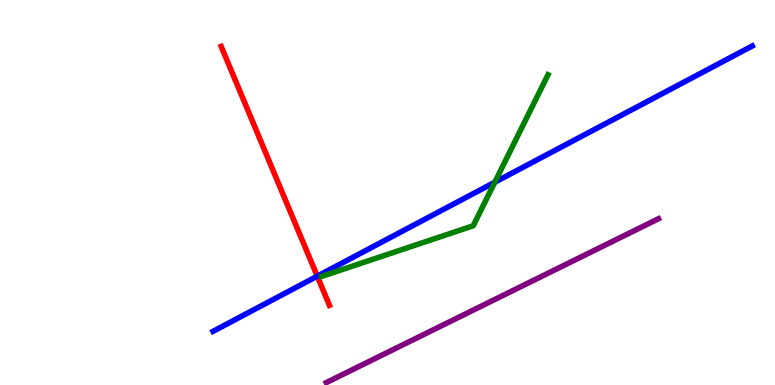[{'lines': ['blue', 'red'], 'intersections': [{'x': 4.09, 'y': 2.83}]}, {'lines': ['green', 'red'], 'intersections': []}, {'lines': ['purple', 'red'], 'intersections': []}, {'lines': ['blue', 'green'], 'intersections': [{'x': 6.38, 'y': 5.27}]}, {'lines': ['blue', 'purple'], 'intersections': []}, {'lines': ['green', 'purple'], 'intersections': []}]